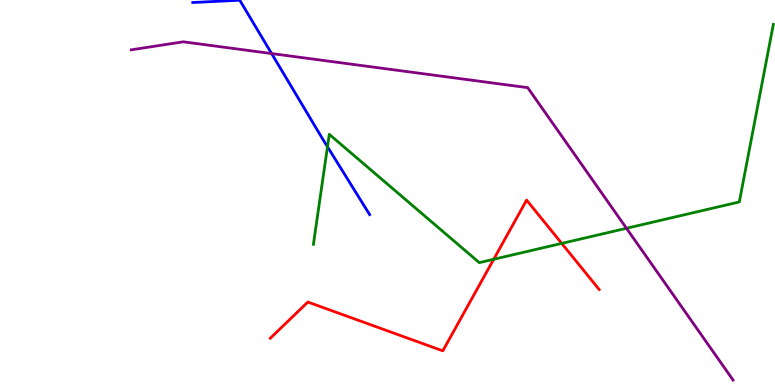[{'lines': ['blue', 'red'], 'intersections': []}, {'lines': ['green', 'red'], 'intersections': [{'x': 6.37, 'y': 3.27}, {'x': 7.25, 'y': 3.68}]}, {'lines': ['purple', 'red'], 'intersections': []}, {'lines': ['blue', 'green'], 'intersections': [{'x': 4.23, 'y': 6.19}]}, {'lines': ['blue', 'purple'], 'intersections': [{'x': 3.5, 'y': 8.61}]}, {'lines': ['green', 'purple'], 'intersections': [{'x': 8.08, 'y': 4.07}]}]